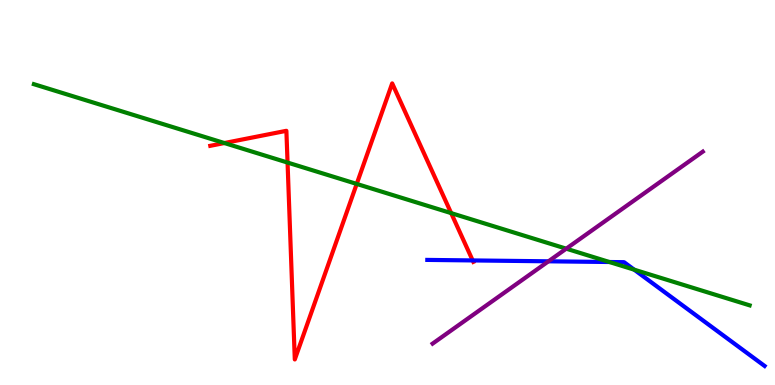[{'lines': ['blue', 'red'], 'intersections': [{'x': 6.1, 'y': 3.24}]}, {'lines': ['green', 'red'], 'intersections': [{'x': 2.9, 'y': 6.28}, {'x': 3.71, 'y': 5.78}, {'x': 4.6, 'y': 5.22}, {'x': 5.82, 'y': 4.46}]}, {'lines': ['purple', 'red'], 'intersections': []}, {'lines': ['blue', 'green'], 'intersections': [{'x': 7.86, 'y': 3.19}, {'x': 8.18, 'y': 3.0}]}, {'lines': ['blue', 'purple'], 'intersections': [{'x': 7.08, 'y': 3.21}]}, {'lines': ['green', 'purple'], 'intersections': [{'x': 7.31, 'y': 3.54}]}]